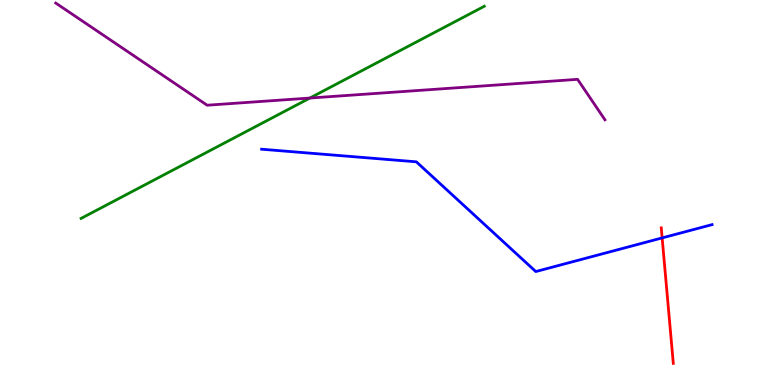[{'lines': ['blue', 'red'], 'intersections': [{'x': 8.54, 'y': 3.82}]}, {'lines': ['green', 'red'], 'intersections': []}, {'lines': ['purple', 'red'], 'intersections': []}, {'lines': ['blue', 'green'], 'intersections': []}, {'lines': ['blue', 'purple'], 'intersections': []}, {'lines': ['green', 'purple'], 'intersections': [{'x': 4.0, 'y': 7.45}]}]